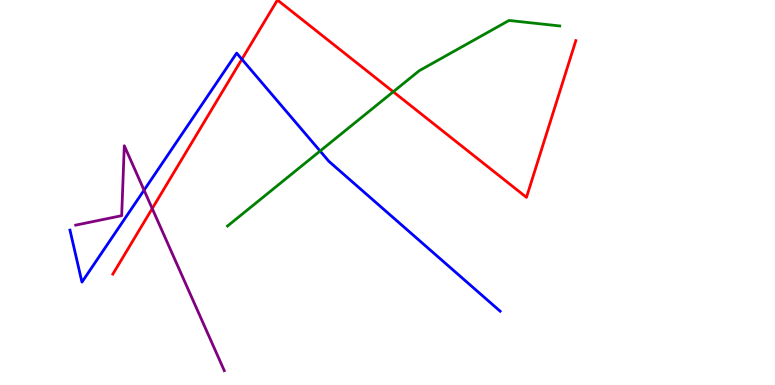[{'lines': ['blue', 'red'], 'intersections': [{'x': 3.12, 'y': 8.46}]}, {'lines': ['green', 'red'], 'intersections': [{'x': 5.07, 'y': 7.62}]}, {'lines': ['purple', 'red'], 'intersections': [{'x': 1.96, 'y': 4.58}]}, {'lines': ['blue', 'green'], 'intersections': [{'x': 4.13, 'y': 6.08}]}, {'lines': ['blue', 'purple'], 'intersections': [{'x': 1.86, 'y': 5.06}]}, {'lines': ['green', 'purple'], 'intersections': []}]